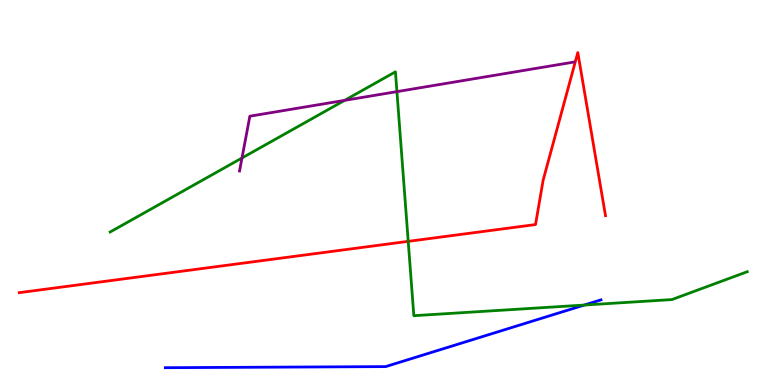[{'lines': ['blue', 'red'], 'intersections': []}, {'lines': ['green', 'red'], 'intersections': [{'x': 5.27, 'y': 3.73}]}, {'lines': ['purple', 'red'], 'intersections': []}, {'lines': ['blue', 'green'], 'intersections': [{'x': 7.54, 'y': 2.08}]}, {'lines': ['blue', 'purple'], 'intersections': []}, {'lines': ['green', 'purple'], 'intersections': [{'x': 3.12, 'y': 5.9}, {'x': 4.45, 'y': 7.39}, {'x': 5.12, 'y': 7.62}]}]